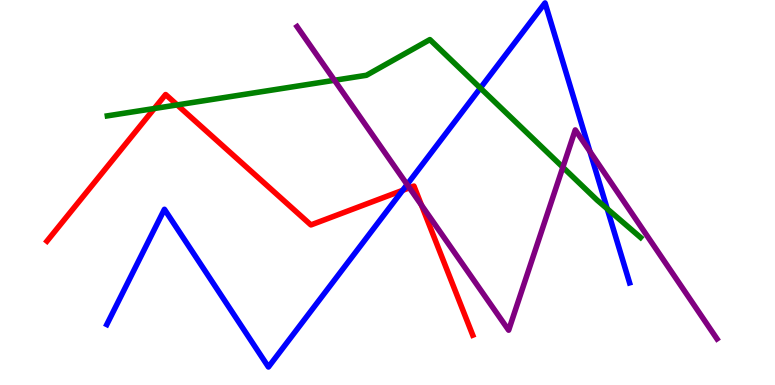[{'lines': ['blue', 'red'], 'intersections': [{'x': 5.2, 'y': 5.06}]}, {'lines': ['green', 'red'], 'intersections': [{'x': 1.99, 'y': 7.18}, {'x': 2.29, 'y': 7.27}]}, {'lines': ['purple', 'red'], 'intersections': [{'x': 5.28, 'y': 5.12}, {'x': 5.44, 'y': 4.67}]}, {'lines': ['blue', 'green'], 'intersections': [{'x': 6.2, 'y': 7.71}, {'x': 7.84, 'y': 4.58}]}, {'lines': ['blue', 'purple'], 'intersections': [{'x': 5.25, 'y': 5.21}, {'x': 7.61, 'y': 6.07}]}, {'lines': ['green', 'purple'], 'intersections': [{'x': 4.32, 'y': 7.91}, {'x': 7.26, 'y': 5.66}]}]